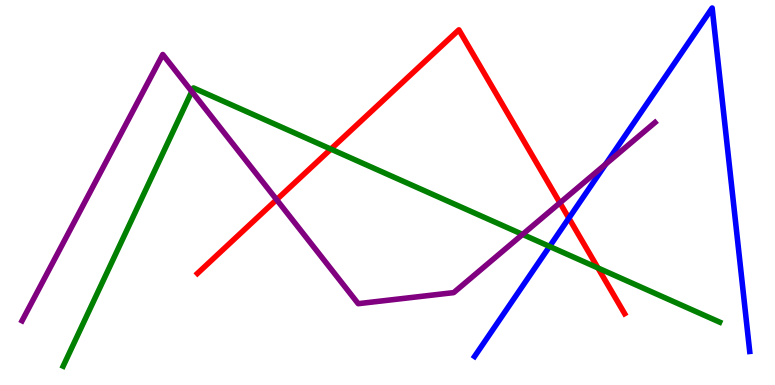[{'lines': ['blue', 'red'], 'intersections': [{'x': 7.34, 'y': 4.33}]}, {'lines': ['green', 'red'], 'intersections': [{'x': 4.27, 'y': 6.13}, {'x': 7.72, 'y': 3.04}]}, {'lines': ['purple', 'red'], 'intersections': [{'x': 3.57, 'y': 4.81}, {'x': 7.22, 'y': 4.73}]}, {'lines': ['blue', 'green'], 'intersections': [{'x': 7.09, 'y': 3.6}]}, {'lines': ['blue', 'purple'], 'intersections': [{'x': 7.82, 'y': 5.74}]}, {'lines': ['green', 'purple'], 'intersections': [{'x': 2.47, 'y': 7.62}, {'x': 6.74, 'y': 3.91}]}]